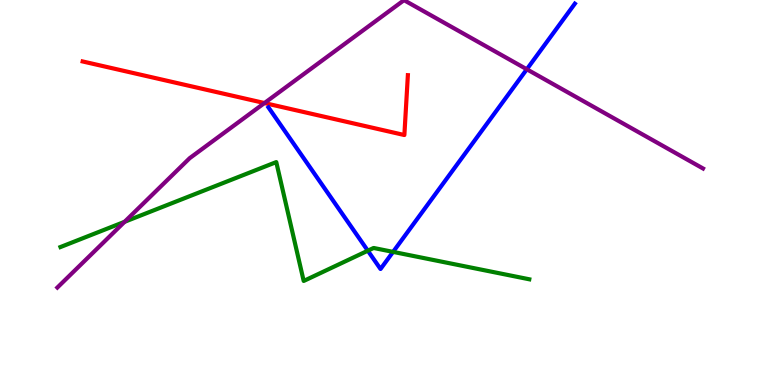[{'lines': ['blue', 'red'], 'intersections': []}, {'lines': ['green', 'red'], 'intersections': []}, {'lines': ['purple', 'red'], 'intersections': [{'x': 3.41, 'y': 7.32}]}, {'lines': ['blue', 'green'], 'intersections': [{'x': 4.75, 'y': 3.49}, {'x': 5.07, 'y': 3.46}]}, {'lines': ['blue', 'purple'], 'intersections': [{'x': 6.8, 'y': 8.2}]}, {'lines': ['green', 'purple'], 'intersections': [{'x': 1.61, 'y': 4.24}]}]